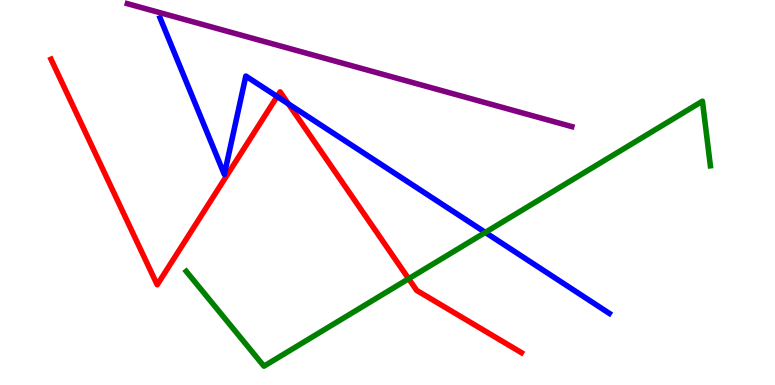[{'lines': ['blue', 'red'], 'intersections': [{'x': 3.58, 'y': 7.49}, {'x': 3.72, 'y': 7.3}]}, {'lines': ['green', 'red'], 'intersections': [{'x': 5.27, 'y': 2.76}]}, {'lines': ['purple', 'red'], 'intersections': []}, {'lines': ['blue', 'green'], 'intersections': [{'x': 6.26, 'y': 3.96}]}, {'lines': ['blue', 'purple'], 'intersections': []}, {'lines': ['green', 'purple'], 'intersections': []}]